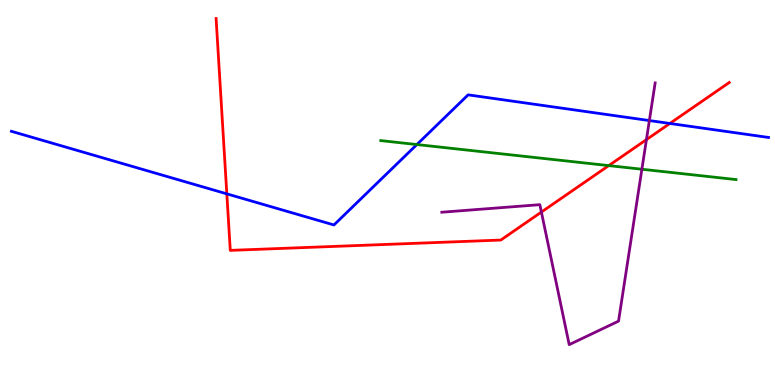[{'lines': ['blue', 'red'], 'intersections': [{'x': 2.93, 'y': 4.96}, {'x': 8.64, 'y': 6.79}]}, {'lines': ['green', 'red'], 'intersections': [{'x': 7.85, 'y': 5.7}]}, {'lines': ['purple', 'red'], 'intersections': [{'x': 6.99, 'y': 4.49}, {'x': 8.34, 'y': 6.37}]}, {'lines': ['blue', 'green'], 'intersections': [{'x': 5.38, 'y': 6.25}]}, {'lines': ['blue', 'purple'], 'intersections': [{'x': 8.38, 'y': 6.87}]}, {'lines': ['green', 'purple'], 'intersections': [{'x': 8.28, 'y': 5.6}]}]